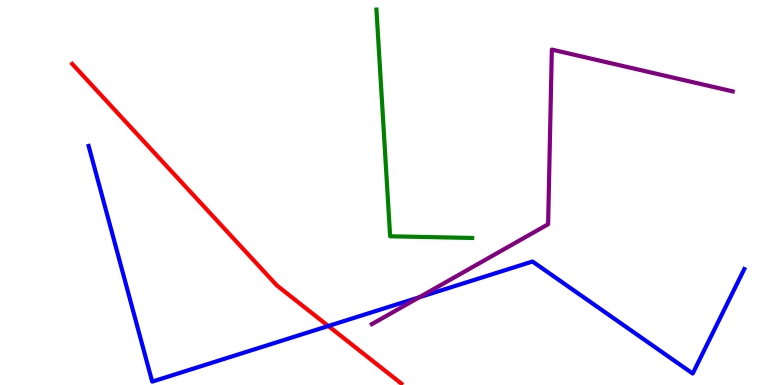[{'lines': ['blue', 'red'], 'intersections': [{'x': 4.24, 'y': 1.53}]}, {'lines': ['green', 'red'], 'intersections': []}, {'lines': ['purple', 'red'], 'intersections': []}, {'lines': ['blue', 'green'], 'intersections': []}, {'lines': ['blue', 'purple'], 'intersections': [{'x': 5.41, 'y': 2.28}]}, {'lines': ['green', 'purple'], 'intersections': []}]